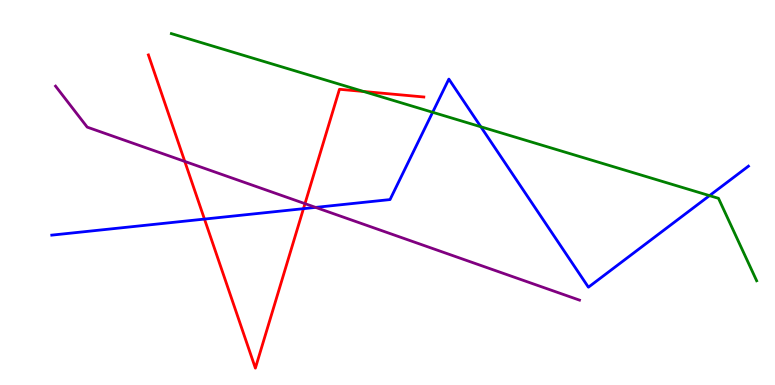[{'lines': ['blue', 'red'], 'intersections': [{'x': 2.64, 'y': 4.31}, {'x': 3.92, 'y': 4.58}]}, {'lines': ['green', 'red'], 'intersections': [{'x': 4.69, 'y': 7.62}]}, {'lines': ['purple', 'red'], 'intersections': [{'x': 2.38, 'y': 5.81}, {'x': 3.94, 'y': 4.71}]}, {'lines': ['blue', 'green'], 'intersections': [{'x': 5.58, 'y': 7.08}, {'x': 6.2, 'y': 6.71}, {'x': 9.15, 'y': 4.92}]}, {'lines': ['blue', 'purple'], 'intersections': [{'x': 4.07, 'y': 4.61}]}, {'lines': ['green', 'purple'], 'intersections': []}]